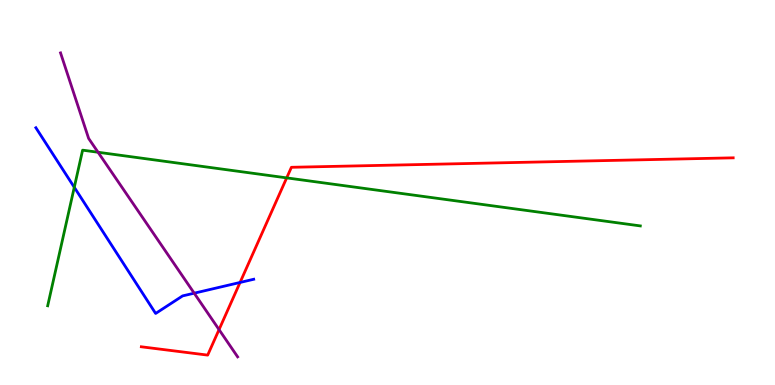[{'lines': ['blue', 'red'], 'intersections': [{'x': 3.1, 'y': 2.66}]}, {'lines': ['green', 'red'], 'intersections': [{'x': 3.7, 'y': 5.38}]}, {'lines': ['purple', 'red'], 'intersections': [{'x': 2.83, 'y': 1.44}]}, {'lines': ['blue', 'green'], 'intersections': [{'x': 0.958, 'y': 5.14}]}, {'lines': ['blue', 'purple'], 'intersections': [{'x': 2.51, 'y': 2.38}]}, {'lines': ['green', 'purple'], 'intersections': [{'x': 1.27, 'y': 6.05}]}]